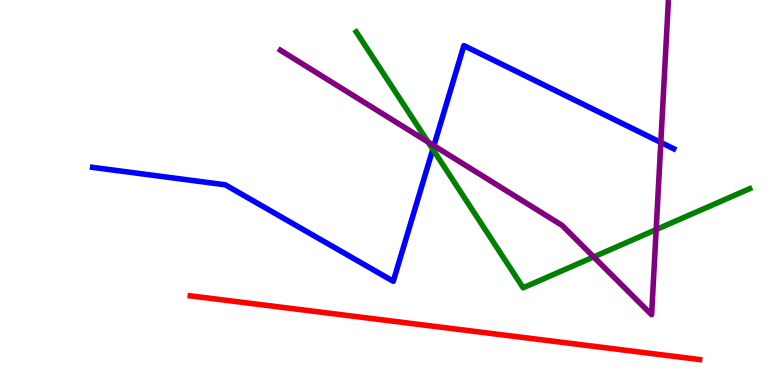[{'lines': ['blue', 'red'], 'intersections': []}, {'lines': ['green', 'red'], 'intersections': []}, {'lines': ['purple', 'red'], 'intersections': []}, {'lines': ['blue', 'green'], 'intersections': [{'x': 5.58, 'y': 6.12}]}, {'lines': ['blue', 'purple'], 'intersections': [{'x': 5.6, 'y': 6.22}, {'x': 8.53, 'y': 6.3}]}, {'lines': ['green', 'purple'], 'intersections': [{'x': 5.52, 'y': 6.31}, {'x': 7.66, 'y': 3.33}, {'x': 8.47, 'y': 4.04}]}]